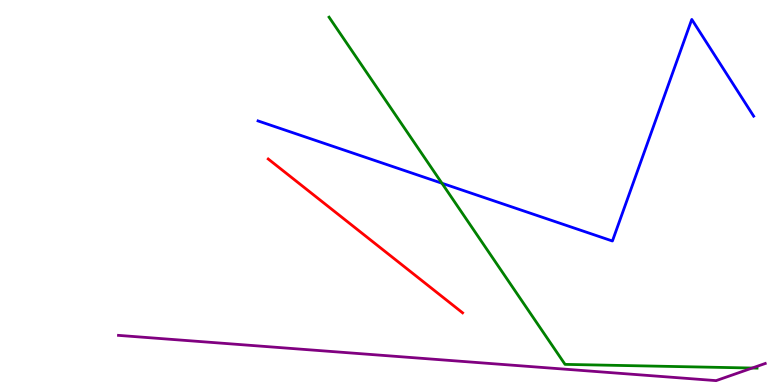[{'lines': ['blue', 'red'], 'intersections': []}, {'lines': ['green', 'red'], 'intersections': []}, {'lines': ['purple', 'red'], 'intersections': []}, {'lines': ['blue', 'green'], 'intersections': [{'x': 5.7, 'y': 5.24}]}, {'lines': ['blue', 'purple'], 'intersections': []}, {'lines': ['green', 'purple'], 'intersections': [{'x': 9.71, 'y': 0.441}]}]